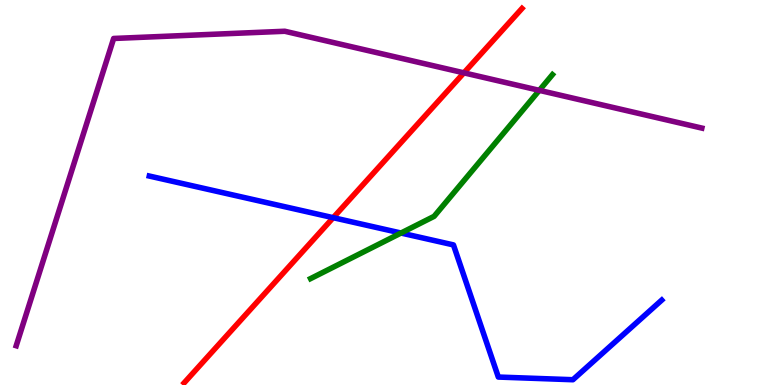[{'lines': ['blue', 'red'], 'intersections': [{'x': 4.3, 'y': 4.35}]}, {'lines': ['green', 'red'], 'intersections': []}, {'lines': ['purple', 'red'], 'intersections': [{'x': 5.99, 'y': 8.11}]}, {'lines': ['blue', 'green'], 'intersections': [{'x': 5.17, 'y': 3.95}]}, {'lines': ['blue', 'purple'], 'intersections': []}, {'lines': ['green', 'purple'], 'intersections': [{'x': 6.96, 'y': 7.65}]}]